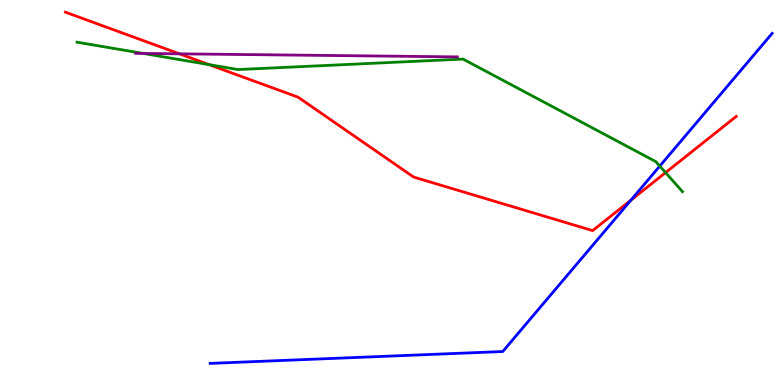[{'lines': ['blue', 'red'], 'intersections': [{'x': 8.14, 'y': 4.8}]}, {'lines': ['green', 'red'], 'intersections': [{'x': 2.7, 'y': 8.32}, {'x': 8.59, 'y': 5.52}]}, {'lines': ['purple', 'red'], 'intersections': [{'x': 2.32, 'y': 8.6}]}, {'lines': ['blue', 'green'], 'intersections': [{'x': 8.51, 'y': 5.69}]}, {'lines': ['blue', 'purple'], 'intersections': []}, {'lines': ['green', 'purple'], 'intersections': [{'x': 1.85, 'y': 8.61}]}]